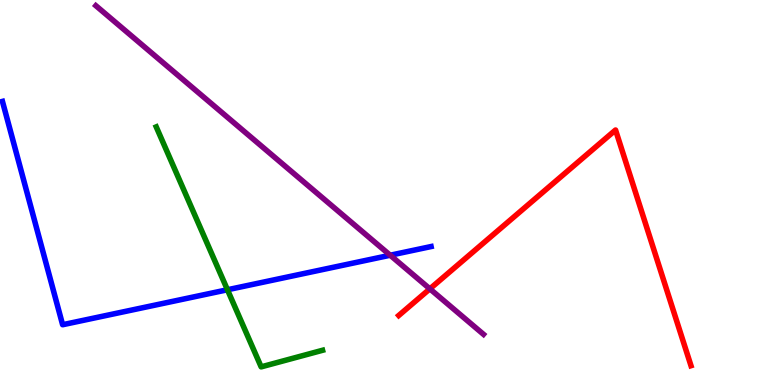[{'lines': ['blue', 'red'], 'intersections': []}, {'lines': ['green', 'red'], 'intersections': []}, {'lines': ['purple', 'red'], 'intersections': [{'x': 5.55, 'y': 2.5}]}, {'lines': ['blue', 'green'], 'intersections': [{'x': 2.93, 'y': 2.47}]}, {'lines': ['blue', 'purple'], 'intersections': [{'x': 5.03, 'y': 3.37}]}, {'lines': ['green', 'purple'], 'intersections': []}]